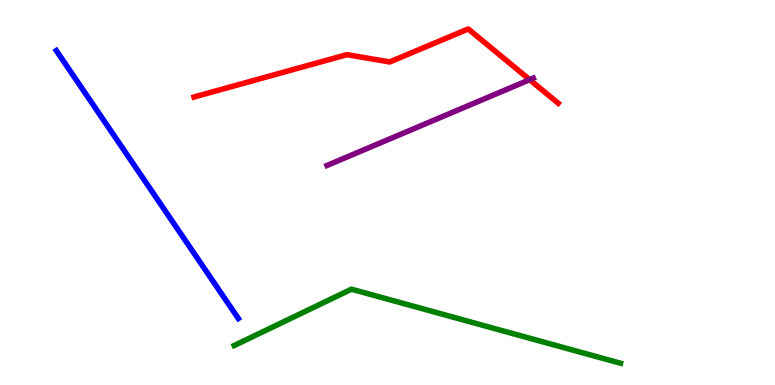[{'lines': ['blue', 'red'], 'intersections': []}, {'lines': ['green', 'red'], 'intersections': []}, {'lines': ['purple', 'red'], 'intersections': [{'x': 6.83, 'y': 7.93}]}, {'lines': ['blue', 'green'], 'intersections': []}, {'lines': ['blue', 'purple'], 'intersections': []}, {'lines': ['green', 'purple'], 'intersections': []}]